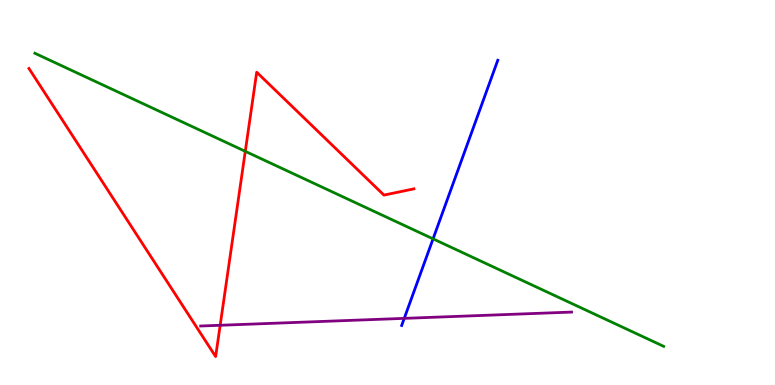[{'lines': ['blue', 'red'], 'intersections': []}, {'lines': ['green', 'red'], 'intersections': [{'x': 3.16, 'y': 6.07}]}, {'lines': ['purple', 'red'], 'intersections': [{'x': 2.84, 'y': 1.55}]}, {'lines': ['blue', 'green'], 'intersections': [{'x': 5.59, 'y': 3.8}]}, {'lines': ['blue', 'purple'], 'intersections': [{'x': 5.22, 'y': 1.73}]}, {'lines': ['green', 'purple'], 'intersections': []}]